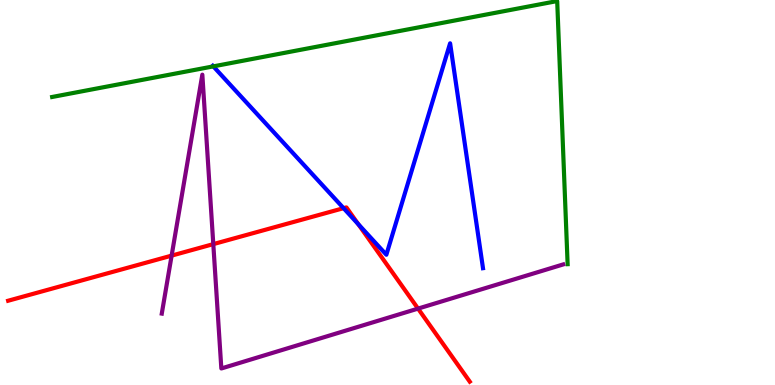[{'lines': ['blue', 'red'], 'intersections': [{'x': 4.43, 'y': 4.59}, {'x': 4.62, 'y': 4.18}]}, {'lines': ['green', 'red'], 'intersections': []}, {'lines': ['purple', 'red'], 'intersections': [{'x': 2.21, 'y': 3.36}, {'x': 2.75, 'y': 3.66}, {'x': 5.39, 'y': 1.98}]}, {'lines': ['blue', 'green'], 'intersections': [{'x': 2.75, 'y': 8.28}]}, {'lines': ['blue', 'purple'], 'intersections': []}, {'lines': ['green', 'purple'], 'intersections': []}]